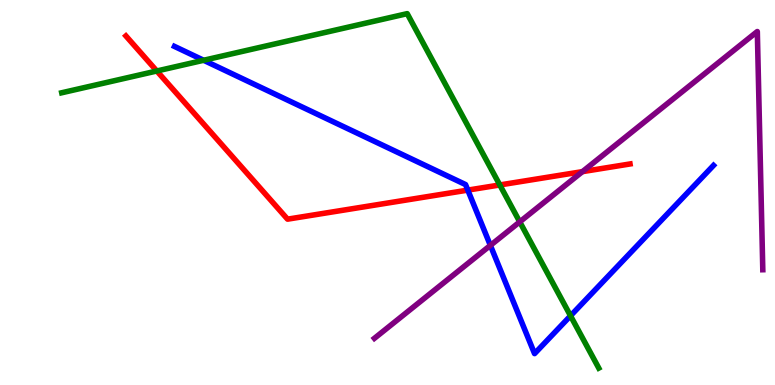[{'lines': ['blue', 'red'], 'intersections': [{'x': 6.04, 'y': 5.06}]}, {'lines': ['green', 'red'], 'intersections': [{'x': 2.02, 'y': 8.16}, {'x': 6.45, 'y': 5.2}]}, {'lines': ['purple', 'red'], 'intersections': [{'x': 7.52, 'y': 5.54}]}, {'lines': ['blue', 'green'], 'intersections': [{'x': 2.63, 'y': 8.43}, {'x': 7.36, 'y': 1.8}]}, {'lines': ['blue', 'purple'], 'intersections': [{'x': 6.33, 'y': 3.63}]}, {'lines': ['green', 'purple'], 'intersections': [{'x': 6.71, 'y': 4.24}]}]